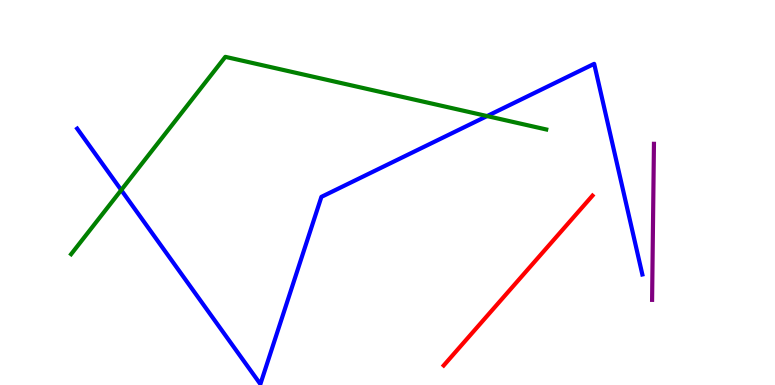[{'lines': ['blue', 'red'], 'intersections': []}, {'lines': ['green', 'red'], 'intersections': []}, {'lines': ['purple', 'red'], 'intersections': []}, {'lines': ['blue', 'green'], 'intersections': [{'x': 1.56, 'y': 5.06}, {'x': 6.28, 'y': 6.99}]}, {'lines': ['blue', 'purple'], 'intersections': []}, {'lines': ['green', 'purple'], 'intersections': []}]